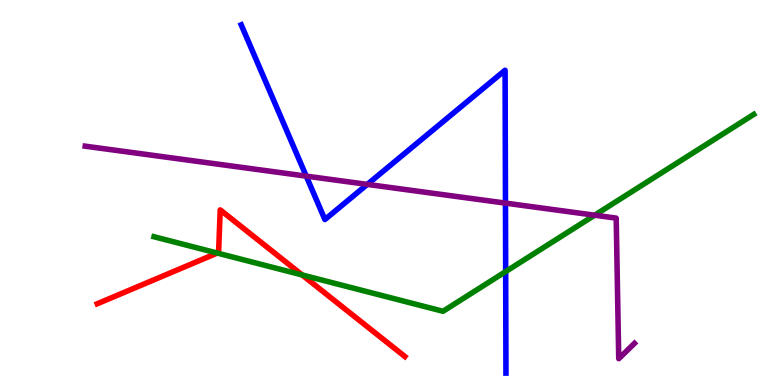[{'lines': ['blue', 'red'], 'intersections': []}, {'lines': ['green', 'red'], 'intersections': [{'x': 2.8, 'y': 3.43}, {'x': 3.9, 'y': 2.86}]}, {'lines': ['purple', 'red'], 'intersections': []}, {'lines': ['blue', 'green'], 'intersections': [{'x': 6.52, 'y': 2.95}]}, {'lines': ['blue', 'purple'], 'intersections': [{'x': 3.95, 'y': 5.43}, {'x': 4.74, 'y': 5.21}, {'x': 6.52, 'y': 4.72}]}, {'lines': ['green', 'purple'], 'intersections': [{'x': 7.67, 'y': 4.41}]}]